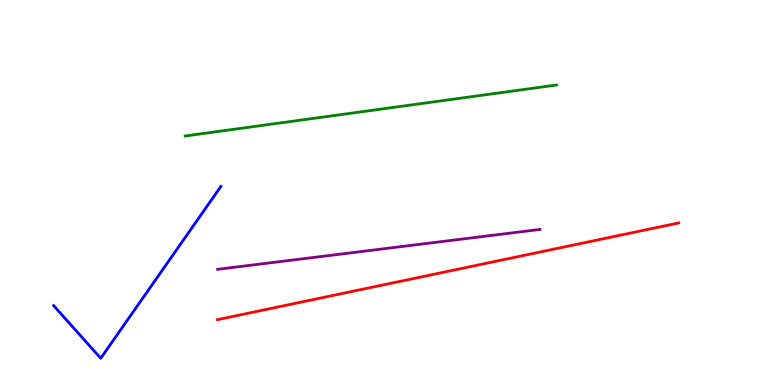[{'lines': ['blue', 'red'], 'intersections': []}, {'lines': ['green', 'red'], 'intersections': []}, {'lines': ['purple', 'red'], 'intersections': []}, {'lines': ['blue', 'green'], 'intersections': []}, {'lines': ['blue', 'purple'], 'intersections': []}, {'lines': ['green', 'purple'], 'intersections': []}]